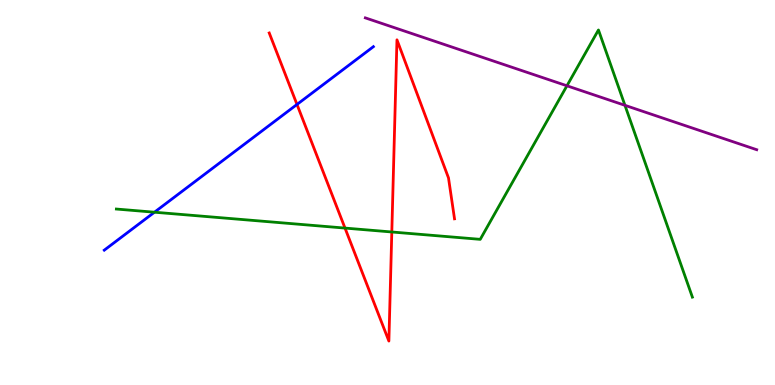[{'lines': ['blue', 'red'], 'intersections': [{'x': 3.83, 'y': 7.29}]}, {'lines': ['green', 'red'], 'intersections': [{'x': 4.45, 'y': 4.08}, {'x': 5.06, 'y': 3.97}]}, {'lines': ['purple', 'red'], 'intersections': []}, {'lines': ['blue', 'green'], 'intersections': [{'x': 1.99, 'y': 4.49}]}, {'lines': ['blue', 'purple'], 'intersections': []}, {'lines': ['green', 'purple'], 'intersections': [{'x': 7.32, 'y': 7.77}, {'x': 8.06, 'y': 7.26}]}]